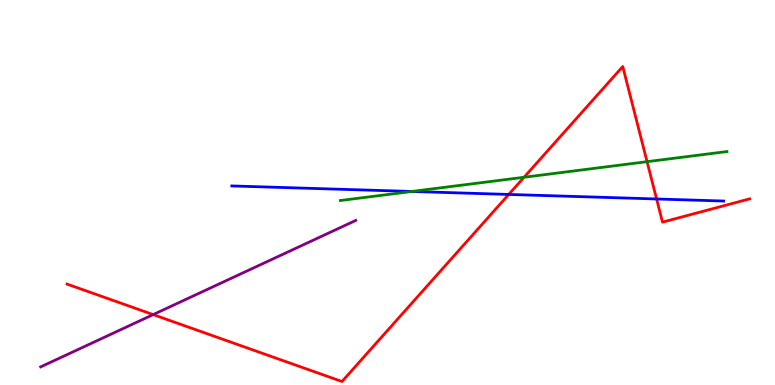[{'lines': ['blue', 'red'], 'intersections': [{'x': 6.56, 'y': 4.95}, {'x': 8.47, 'y': 4.83}]}, {'lines': ['green', 'red'], 'intersections': [{'x': 6.76, 'y': 5.4}, {'x': 8.35, 'y': 5.8}]}, {'lines': ['purple', 'red'], 'intersections': [{'x': 1.98, 'y': 1.83}]}, {'lines': ['blue', 'green'], 'intersections': [{'x': 5.31, 'y': 5.03}]}, {'lines': ['blue', 'purple'], 'intersections': []}, {'lines': ['green', 'purple'], 'intersections': []}]